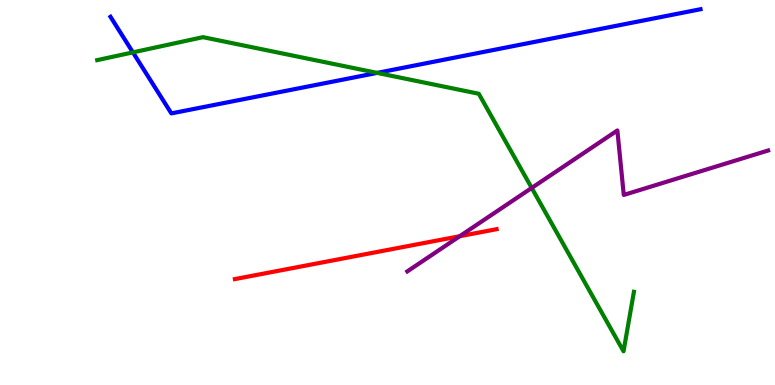[{'lines': ['blue', 'red'], 'intersections': []}, {'lines': ['green', 'red'], 'intersections': []}, {'lines': ['purple', 'red'], 'intersections': [{'x': 5.93, 'y': 3.86}]}, {'lines': ['blue', 'green'], 'intersections': [{'x': 1.72, 'y': 8.64}, {'x': 4.87, 'y': 8.11}]}, {'lines': ['blue', 'purple'], 'intersections': []}, {'lines': ['green', 'purple'], 'intersections': [{'x': 6.86, 'y': 5.12}]}]